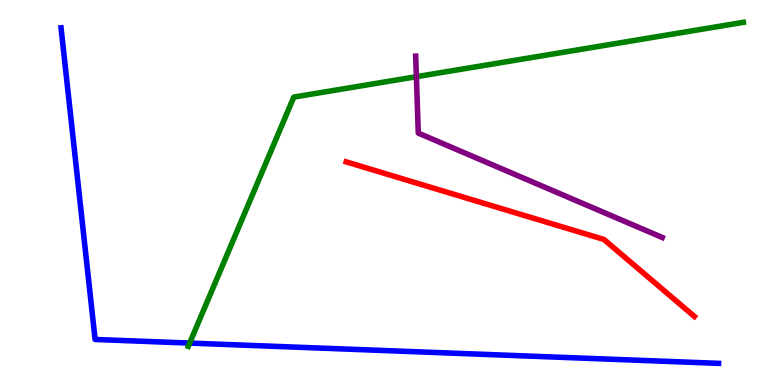[{'lines': ['blue', 'red'], 'intersections': []}, {'lines': ['green', 'red'], 'intersections': []}, {'lines': ['purple', 'red'], 'intersections': []}, {'lines': ['blue', 'green'], 'intersections': [{'x': 2.45, 'y': 1.09}]}, {'lines': ['blue', 'purple'], 'intersections': []}, {'lines': ['green', 'purple'], 'intersections': [{'x': 5.37, 'y': 8.01}]}]